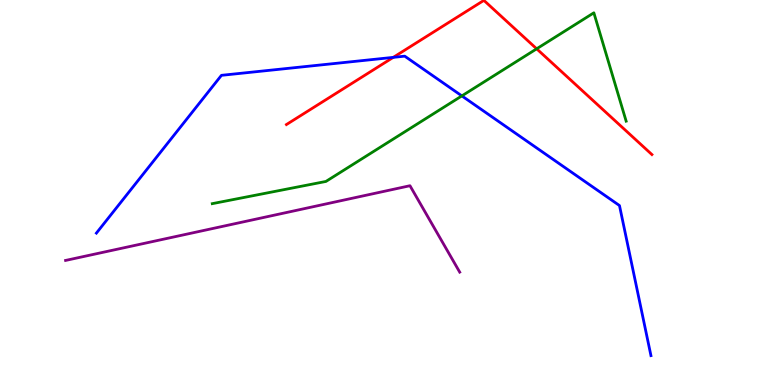[{'lines': ['blue', 'red'], 'intersections': [{'x': 5.07, 'y': 8.51}]}, {'lines': ['green', 'red'], 'intersections': [{'x': 6.92, 'y': 8.73}]}, {'lines': ['purple', 'red'], 'intersections': []}, {'lines': ['blue', 'green'], 'intersections': [{'x': 5.96, 'y': 7.51}]}, {'lines': ['blue', 'purple'], 'intersections': []}, {'lines': ['green', 'purple'], 'intersections': []}]